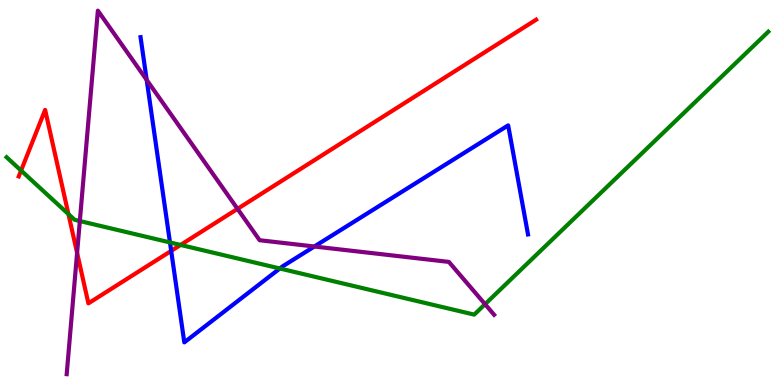[{'lines': ['blue', 'red'], 'intersections': [{'x': 2.21, 'y': 3.48}]}, {'lines': ['green', 'red'], 'intersections': [{'x': 0.272, 'y': 5.57}, {'x': 0.883, 'y': 4.44}, {'x': 2.33, 'y': 3.64}]}, {'lines': ['purple', 'red'], 'intersections': [{'x': 0.995, 'y': 3.43}, {'x': 3.07, 'y': 4.58}]}, {'lines': ['blue', 'green'], 'intersections': [{'x': 2.19, 'y': 3.7}, {'x': 3.61, 'y': 3.03}]}, {'lines': ['blue', 'purple'], 'intersections': [{'x': 1.89, 'y': 7.92}, {'x': 4.06, 'y': 3.6}]}, {'lines': ['green', 'purple'], 'intersections': [{'x': 1.03, 'y': 4.26}, {'x': 6.26, 'y': 2.1}]}]